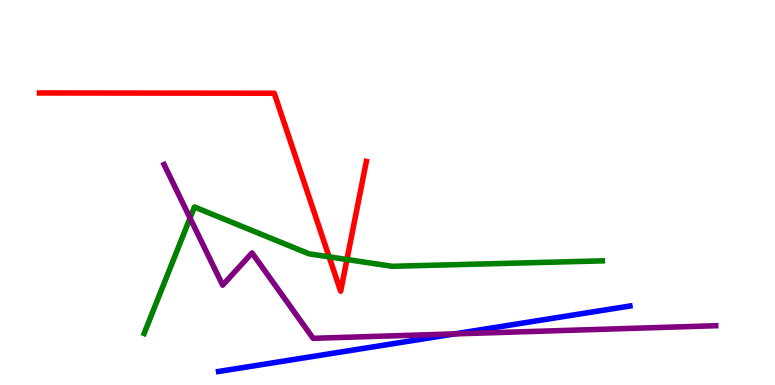[{'lines': ['blue', 'red'], 'intersections': []}, {'lines': ['green', 'red'], 'intersections': [{'x': 4.25, 'y': 3.33}, {'x': 4.48, 'y': 3.26}]}, {'lines': ['purple', 'red'], 'intersections': []}, {'lines': ['blue', 'green'], 'intersections': []}, {'lines': ['blue', 'purple'], 'intersections': [{'x': 5.87, 'y': 1.33}]}, {'lines': ['green', 'purple'], 'intersections': [{'x': 2.45, 'y': 4.34}]}]